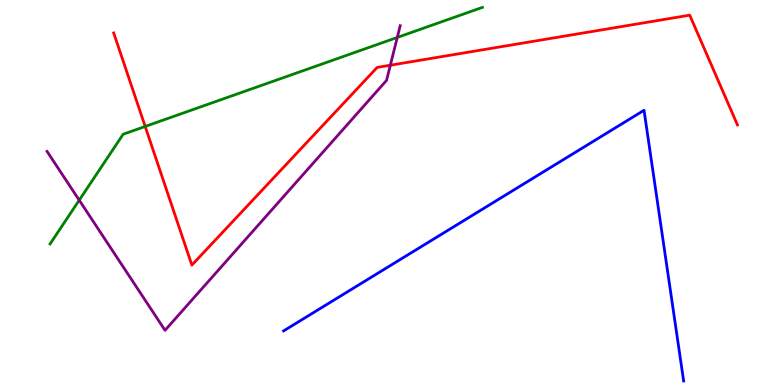[{'lines': ['blue', 'red'], 'intersections': []}, {'lines': ['green', 'red'], 'intersections': [{'x': 1.87, 'y': 6.72}]}, {'lines': ['purple', 'red'], 'intersections': [{'x': 5.04, 'y': 8.31}]}, {'lines': ['blue', 'green'], 'intersections': []}, {'lines': ['blue', 'purple'], 'intersections': []}, {'lines': ['green', 'purple'], 'intersections': [{'x': 1.02, 'y': 4.8}, {'x': 5.13, 'y': 9.03}]}]